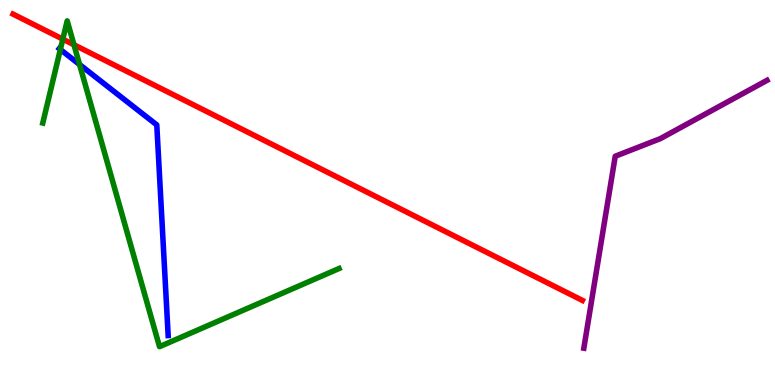[{'lines': ['blue', 'red'], 'intersections': []}, {'lines': ['green', 'red'], 'intersections': [{'x': 0.811, 'y': 8.98}, {'x': 0.954, 'y': 8.84}]}, {'lines': ['purple', 'red'], 'intersections': []}, {'lines': ['blue', 'green'], 'intersections': [{'x': 0.779, 'y': 8.71}, {'x': 1.03, 'y': 8.32}]}, {'lines': ['blue', 'purple'], 'intersections': []}, {'lines': ['green', 'purple'], 'intersections': []}]